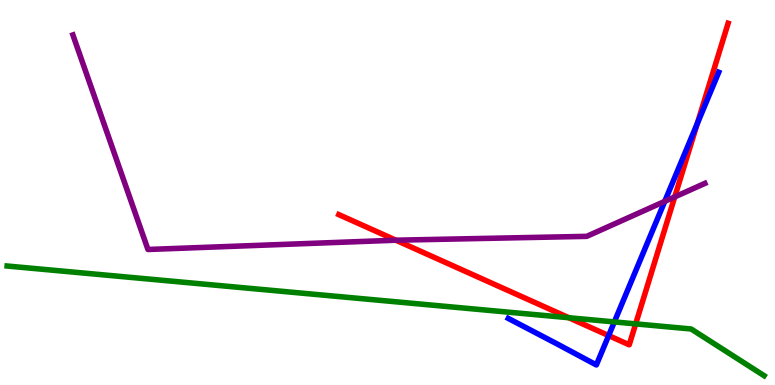[{'lines': ['blue', 'red'], 'intersections': [{'x': 7.85, 'y': 1.28}, {'x': 9.0, 'y': 6.79}]}, {'lines': ['green', 'red'], 'intersections': [{'x': 7.34, 'y': 1.75}, {'x': 8.2, 'y': 1.59}]}, {'lines': ['purple', 'red'], 'intersections': [{'x': 5.11, 'y': 3.76}, {'x': 8.71, 'y': 4.89}]}, {'lines': ['blue', 'green'], 'intersections': [{'x': 7.93, 'y': 1.64}]}, {'lines': ['blue', 'purple'], 'intersections': [{'x': 8.58, 'y': 4.77}]}, {'lines': ['green', 'purple'], 'intersections': []}]